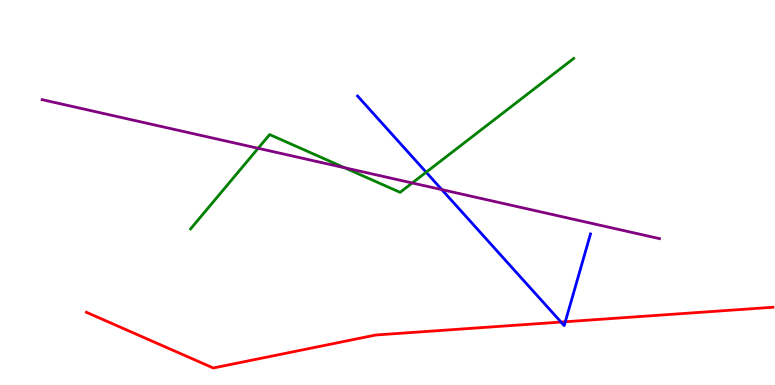[{'lines': ['blue', 'red'], 'intersections': [{'x': 7.24, 'y': 1.63}, {'x': 7.29, 'y': 1.64}]}, {'lines': ['green', 'red'], 'intersections': []}, {'lines': ['purple', 'red'], 'intersections': []}, {'lines': ['blue', 'green'], 'intersections': [{'x': 5.5, 'y': 5.53}]}, {'lines': ['blue', 'purple'], 'intersections': [{'x': 5.7, 'y': 5.07}]}, {'lines': ['green', 'purple'], 'intersections': [{'x': 3.33, 'y': 6.15}, {'x': 4.45, 'y': 5.64}, {'x': 5.32, 'y': 5.25}]}]